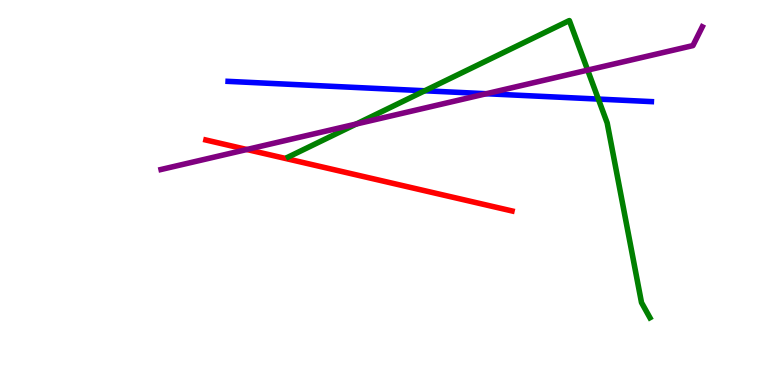[{'lines': ['blue', 'red'], 'intersections': []}, {'lines': ['green', 'red'], 'intersections': []}, {'lines': ['purple', 'red'], 'intersections': [{'x': 3.19, 'y': 6.12}]}, {'lines': ['blue', 'green'], 'intersections': [{'x': 5.48, 'y': 7.64}, {'x': 7.72, 'y': 7.43}]}, {'lines': ['blue', 'purple'], 'intersections': [{'x': 6.28, 'y': 7.57}]}, {'lines': ['green', 'purple'], 'intersections': [{'x': 4.6, 'y': 6.78}, {'x': 7.58, 'y': 8.18}]}]